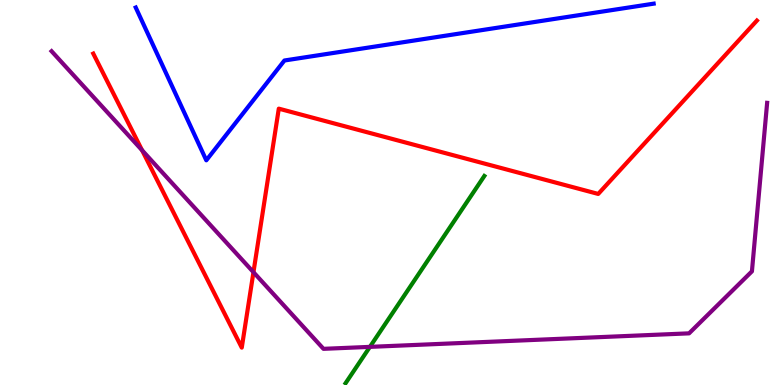[{'lines': ['blue', 'red'], 'intersections': []}, {'lines': ['green', 'red'], 'intersections': []}, {'lines': ['purple', 'red'], 'intersections': [{'x': 1.83, 'y': 6.1}, {'x': 3.27, 'y': 2.93}]}, {'lines': ['blue', 'green'], 'intersections': []}, {'lines': ['blue', 'purple'], 'intersections': []}, {'lines': ['green', 'purple'], 'intersections': [{'x': 4.77, 'y': 0.99}]}]